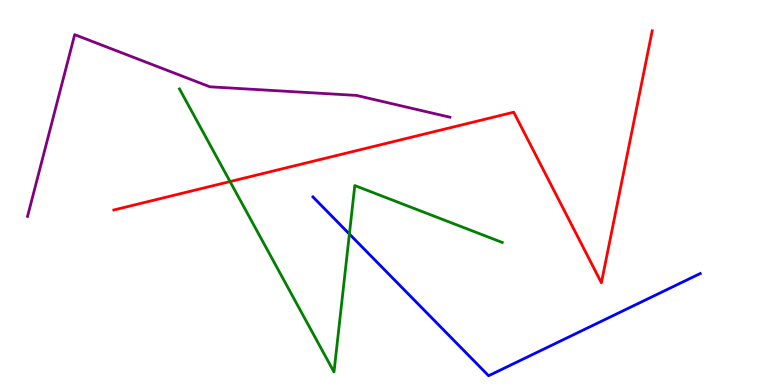[{'lines': ['blue', 'red'], 'intersections': []}, {'lines': ['green', 'red'], 'intersections': [{'x': 2.97, 'y': 5.28}]}, {'lines': ['purple', 'red'], 'intersections': []}, {'lines': ['blue', 'green'], 'intersections': [{'x': 4.51, 'y': 3.92}]}, {'lines': ['blue', 'purple'], 'intersections': []}, {'lines': ['green', 'purple'], 'intersections': []}]